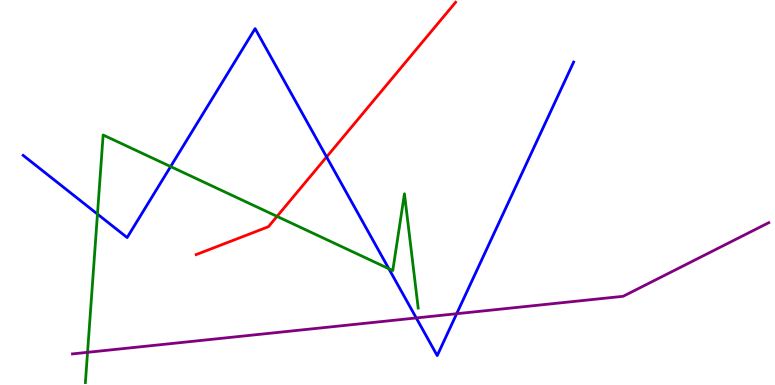[{'lines': ['blue', 'red'], 'intersections': [{'x': 4.21, 'y': 5.92}]}, {'lines': ['green', 'red'], 'intersections': [{'x': 3.57, 'y': 4.38}]}, {'lines': ['purple', 'red'], 'intersections': []}, {'lines': ['blue', 'green'], 'intersections': [{'x': 1.26, 'y': 4.44}, {'x': 2.2, 'y': 5.67}, {'x': 5.02, 'y': 3.02}]}, {'lines': ['blue', 'purple'], 'intersections': [{'x': 5.37, 'y': 1.74}, {'x': 5.89, 'y': 1.85}]}, {'lines': ['green', 'purple'], 'intersections': [{'x': 1.13, 'y': 0.849}]}]